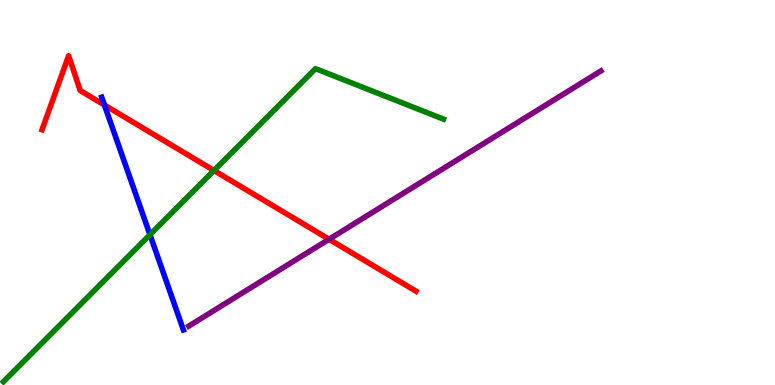[{'lines': ['blue', 'red'], 'intersections': [{'x': 1.35, 'y': 7.27}]}, {'lines': ['green', 'red'], 'intersections': [{'x': 2.76, 'y': 5.57}]}, {'lines': ['purple', 'red'], 'intersections': [{'x': 4.25, 'y': 3.79}]}, {'lines': ['blue', 'green'], 'intersections': [{'x': 1.94, 'y': 3.9}]}, {'lines': ['blue', 'purple'], 'intersections': []}, {'lines': ['green', 'purple'], 'intersections': []}]